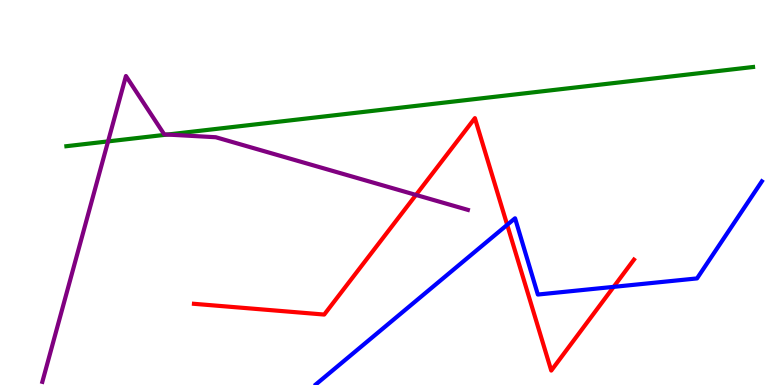[{'lines': ['blue', 'red'], 'intersections': [{'x': 6.54, 'y': 4.16}, {'x': 7.92, 'y': 2.55}]}, {'lines': ['green', 'red'], 'intersections': []}, {'lines': ['purple', 'red'], 'intersections': [{'x': 5.37, 'y': 4.94}]}, {'lines': ['blue', 'green'], 'intersections': []}, {'lines': ['blue', 'purple'], 'intersections': []}, {'lines': ['green', 'purple'], 'intersections': [{'x': 1.39, 'y': 6.33}, {'x': 2.16, 'y': 6.5}]}]